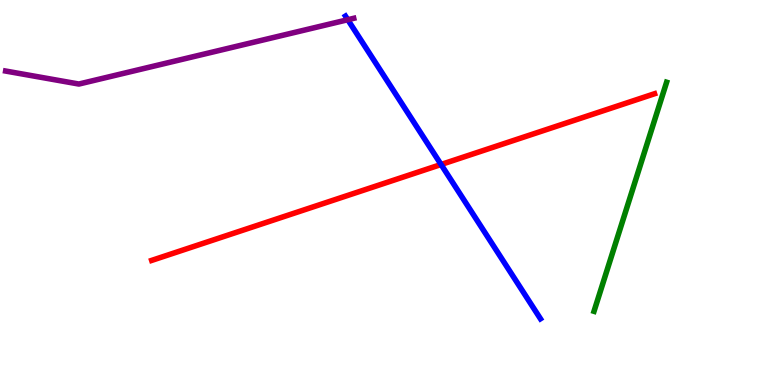[{'lines': ['blue', 'red'], 'intersections': [{'x': 5.69, 'y': 5.73}]}, {'lines': ['green', 'red'], 'intersections': []}, {'lines': ['purple', 'red'], 'intersections': []}, {'lines': ['blue', 'green'], 'intersections': []}, {'lines': ['blue', 'purple'], 'intersections': [{'x': 4.49, 'y': 9.49}]}, {'lines': ['green', 'purple'], 'intersections': []}]